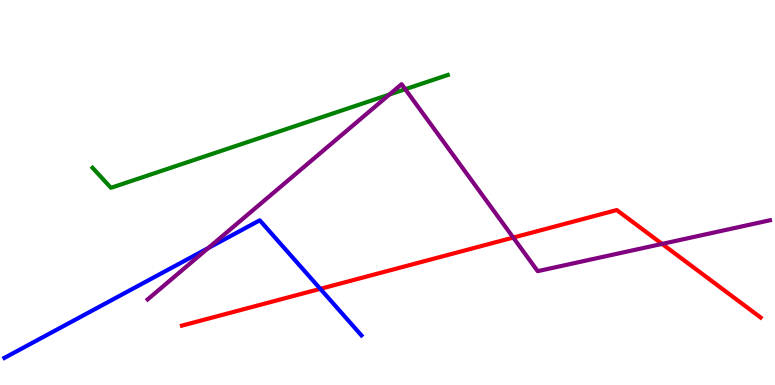[{'lines': ['blue', 'red'], 'intersections': [{'x': 4.13, 'y': 2.5}]}, {'lines': ['green', 'red'], 'intersections': []}, {'lines': ['purple', 'red'], 'intersections': [{'x': 6.62, 'y': 3.83}, {'x': 8.54, 'y': 3.66}]}, {'lines': ['blue', 'green'], 'intersections': []}, {'lines': ['blue', 'purple'], 'intersections': [{'x': 2.69, 'y': 3.56}]}, {'lines': ['green', 'purple'], 'intersections': [{'x': 5.02, 'y': 7.54}, {'x': 5.23, 'y': 7.68}]}]